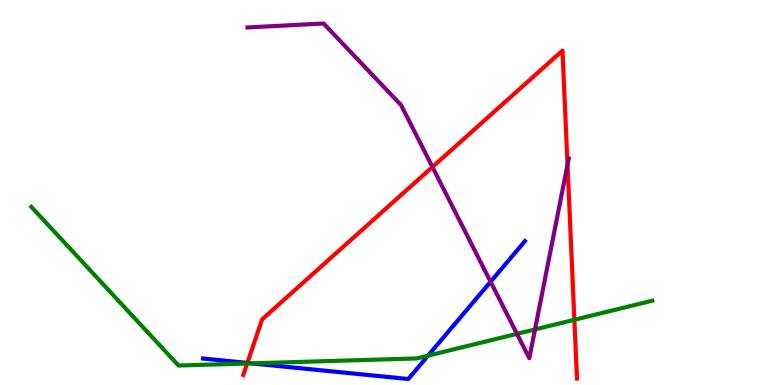[{'lines': ['blue', 'red'], 'intersections': [{'x': 3.19, 'y': 0.573}]}, {'lines': ['green', 'red'], 'intersections': [{'x': 3.19, 'y': 0.559}, {'x': 7.41, 'y': 1.69}]}, {'lines': ['purple', 'red'], 'intersections': [{'x': 5.58, 'y': 5.66}, {'x': 7.32, 'y': 5.72}]}, {'lines': ['blue', 'green'], 'intersections': [{'x': 3.25, 'y': 0.562}, {'x': 5.52, 'y': 0.762}]}, {'lines': ['blue', 'purple'], 'intersections': [{'x': 6.33, 'y': 2.68}]}, {'lines': ['green', 'purple'], 'intersections': [{'x': 6.67, 'y': 1.33}, {'x': 6.9, 'y': 1.44}]}]